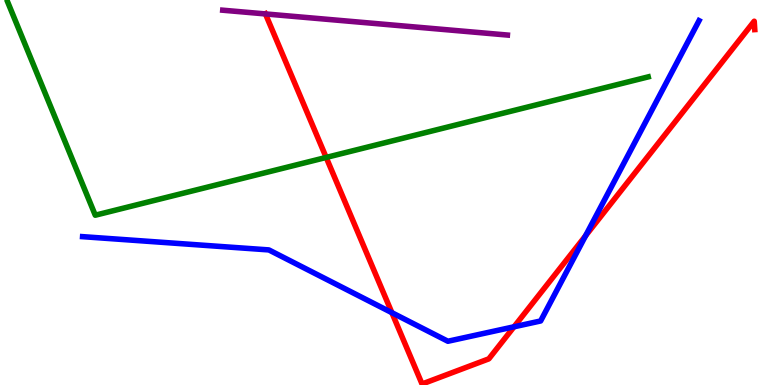[{'lines': ['blue', 'red'], 'intersections': [{'x': 5.06, 'y': 1.88}, {'x': 6.63, 'y': 1.51}, {'x': 7.56, 'y': 3.88}]}, {'lines': ['green', 'red'], 'intersections': [{'x': 4.21, 'y': 5.91}]}, {'lines': ['purple', 'red'], 'intersections': [{'x': 3.43, 'y': 9.64}]}, {'lines': ['blue', 'green'], 'intersections': []}, {'lines': ['blue', 'purple'], 'intersections': []}, {'lines': ['green', 'purple'], 'intersections': []}]